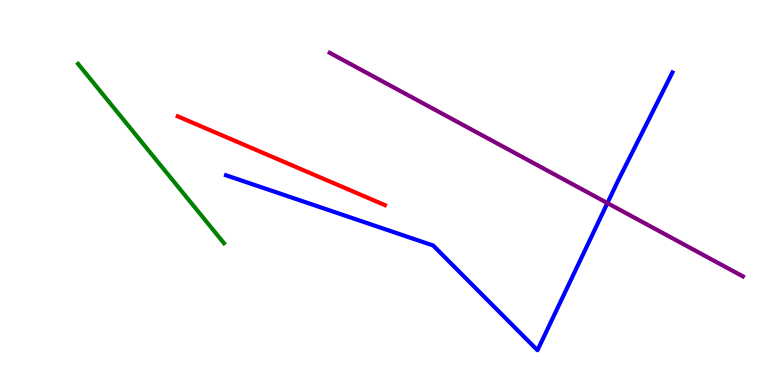[{'lines': ['blue', 'red'], 'intersections': []}, {'lines': ['green', 'red'], 'intersections': []}, {'lines': ['purple', 'red'], 'intersections': []}, {'lines': ['blue', 'green'], 'intersections': []}, {'lines': ['blue', 'purple'], 'intersections': [{'x': 7.84, 'y': 4.73}]}, {'lines': ['green', 'purple'], 'intersections': []}]